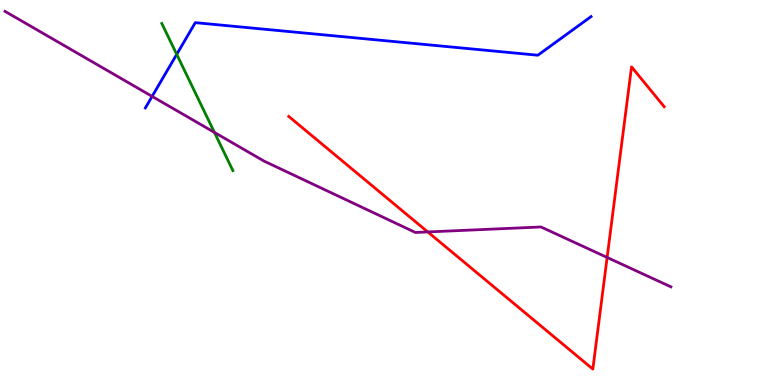[{'lines': ['blue', 'red'], 'intersections': []}, {'lines': ['green', 'red'], 'intersections': []}, {'lines': ['purple', 'red'], 'intersections': [{'x': 5.52, 'y': 3.98}, {'x': 7.83, 'y': 3.31}]}, {'lines': ['blue', 'green'], 'intersections': [{'x': 2.28, 'y': 8.59}]}, {'lines': ['blue', 'purple'], 'intersections': [{'x': 1.96, 'y': 7.5}]}, {'lines': ['green', 'purple'], 'intersections': [{'x': 2.77, 'y': 6.56}]}]